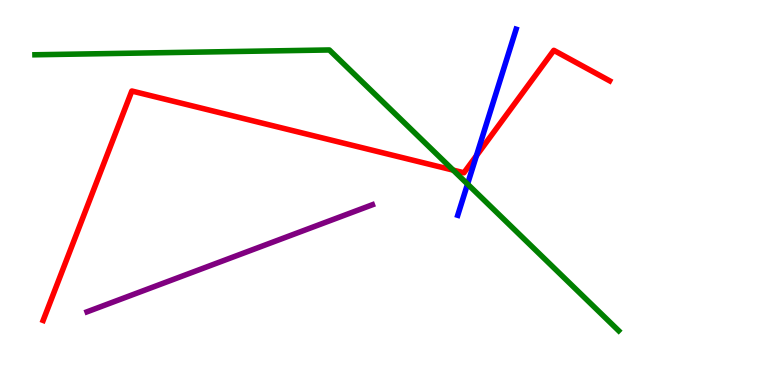[{'lines': ['blue', 'red'], 'intersections': [{'x': 6.15, 'y': 5.96}]}, {'lines': ['green', 'red'], 'intersections': [{'x': 5.85, 'y': 5.58}]}, {'lines': ['purple', 'red'], 'intersections': []}, {'lines': ['blue', 'green'], 'intersections': [{'x': 6.03, 'y': 5.22}]}, {'lines': ['blue', 'purple'], 'intersections': []}, {'lines': ['green', 'purple'], 'intersections': []}]